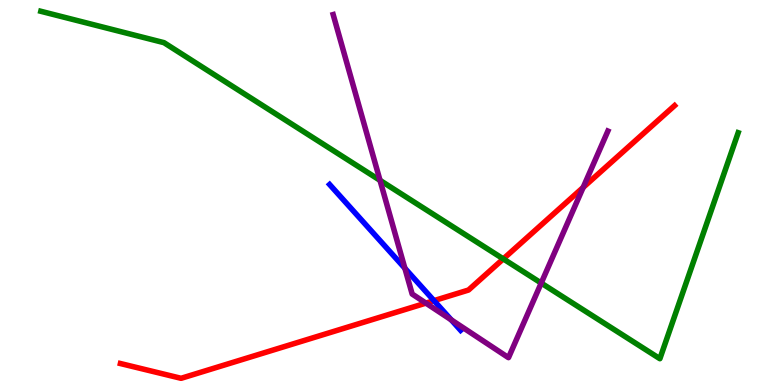[{'lines': ['blue', 'red'], 'intersections': [{'x': 5.6, 'y': 2.19}]}, {'lines': ['green', 'red'], 'intersections': [{'x': 6.49, 'y': 3.28}]}, {'lines': ['purple', 'red'], 'intersections': [{'x': 5.5, 'y': 2.13}, {'x': 7.52, 'y': 5.13}]}, {'lines': ['blue', 'green'], 'intersections': []}, {'lines': ['blue', 'purple'], 'intersections': [{'x': 5.22, 'y': 3.03}, {'x': 5.82, 'y': 1.69}]}, {'lines': ['green', 'purple'], 'intersections': [{'x': 4.9, 'y': 5.32}, {'x': 6.98, 'y': 2.65}]}]